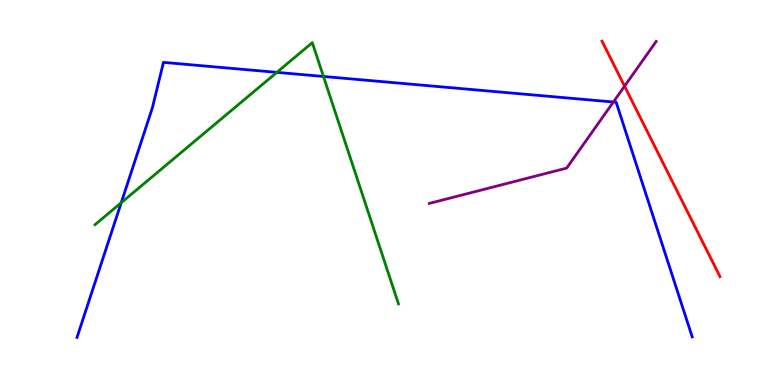[{'lines': ['blue', 'red'], 'intersections': []}, {'lines': ['green', 'red'], 'intersections': []}, {'lines': ['purple', 'red'], 'intersections': [{'x': 8.06, 'y': 7.76}]}, {'lines': ['blue', 'green'], 'intersections': [{'x': 1.56, 'y': 4.73}, {'x': 3.57, 'y': 8.12}, {'x': 4.17, 'y': 8.01}]}, {'lines': ['blue', 'purple'], 'intersections': [{'x': 7.91, 'y': 7.35}]}, {'lines': ['green', 'purple'], 'intersections': []}]